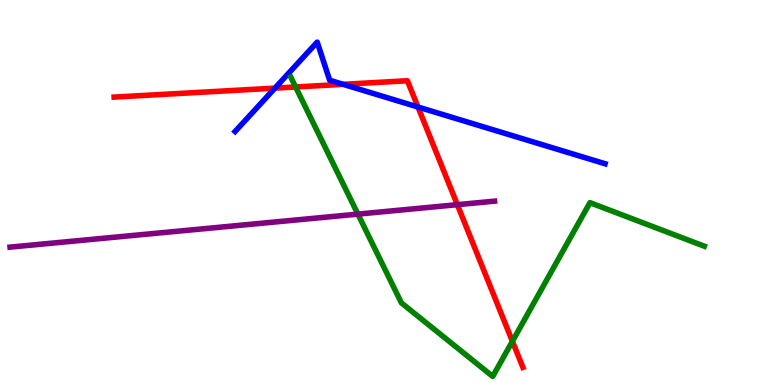[{'lines': ['blue', 'red'], 'intersections': [{'x': 3.55, 'y': 7.71}, {'x': 4.43, 'y': 7.81}, {'x': 5.39, 'y': 7.22}]}, {'lines': ['green', 'red'], 'intersections': [{'x': 3.81, 'y': 7.74}, {'x': 6.61, 'y': 1.14}]}, {'lines': ['purple', 'red'], 'intersections': [{'x': 5.9, 'y': 4.68}]}, {'lines': ['blue', 'green'], 'intersections': []}, {'lines': ['blue', 'purple'], 'intersections': []}, {'lines': ['green', 'purple'], 'intersections': [{'x': 4.62, 'y': 4.44}]}]